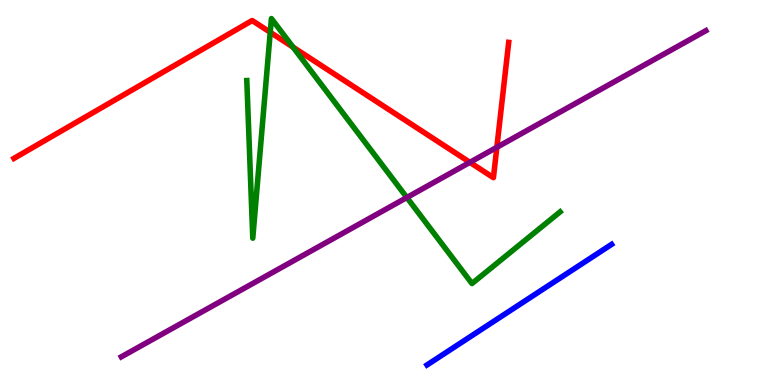[{'lines': ['blue', 'red'], 'intersections': []}, {'lines': ['green', 'red'], 'intersections': [{'x': 3.49, 'y': 9.16}, {'x': 3.78, 'y': 8.78}]}, {'lines': ['purple', 'red'], 'intersections': [{'x': 6.06, 'y': 5.78}, {'x': 6.41, 'y': 6.17}]}, {'lines': ['blue', 'green'], 'intersections': []}, {'lines': ['blue', 'purple'], 'intersections': []}, {'lines': ['green', 'purple'], 'intersections': [{'x': 5.25, 'y': 4.87}]}]